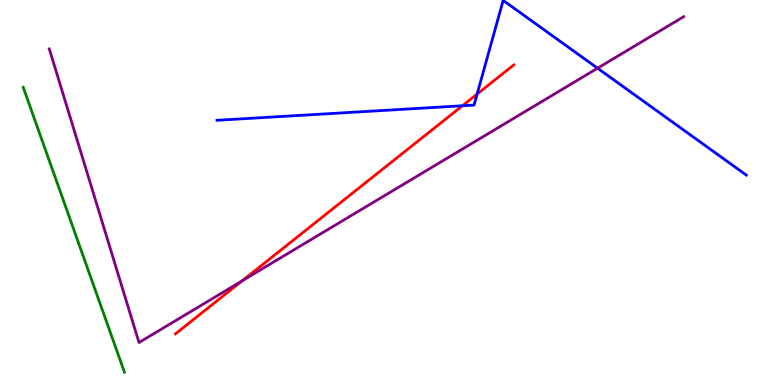[{'lines': ['blue', 'red'], 'intersections': [{'x': 5.97, 'y': 7.25}, {'x': 6.16, 'y': 7.56}]}, {'lines': ['green', 'red'], 'intersections': []}, {'lines': ['purple', 'red'], 'intersections': [{'x': 3.13, 'y': 2.71}]}, {'lines': ['blue', 'green'], 'intersections': []}, {'lines': ['blue', 'purple'], 'intersections': [{'x': 7.71, 'y': 8.23}]}, {'lines': ['green', 'purple'], 'intersections': []}]